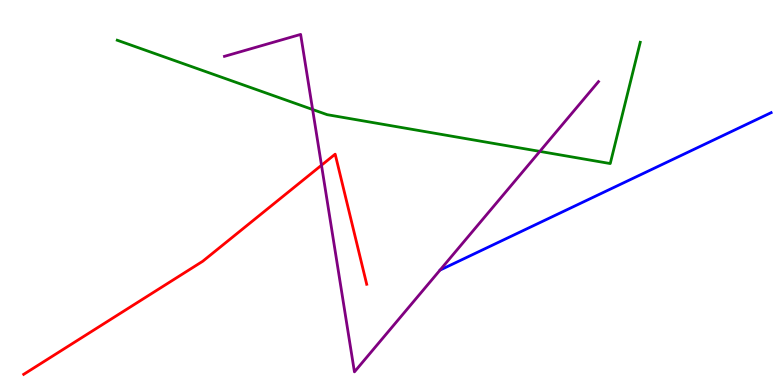[{'lines': ['blue', 'red'], 'intersections': []}, {'lines': ['green', 'red'], 'intersections': []}, {'lines': ['purple', 'red'], 'intersections': [{'x': 4.15, 'y': 5.71}]}, {'lines': ['blue', 'green'], 'intersections': []}, {'lines': ['blue', 'purple'], 'intersections': []}, {'lines': ['green', 'purple'], 'intersections': [{'x': 4.03, 'y': 7.16}, {'x': 6.97, 'y': 6.07}]}]